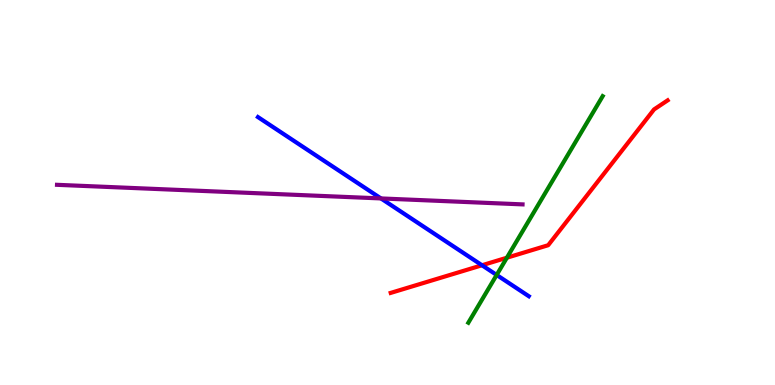[{'lines': ['blue', 'red'], 'intersections': [{'x': 6.22, 'y': 3.11}]}, {'lines': ['green', 'red'], 'intersections': [{'x': 6.54, 'y': 3.31}]}, {'lines': ['purple', 'red'], 'intersections': []}, {'lines': ['blue', 'green'], 'intersections': [{'x': 6.41, 'y': 2.86}]}, {'lines': ['blue', 'purple'], 'intersections': [{'x': 4.92, 'y': 4.85}]}, {'lines': ['green', 'purple'], 'intersections': []}]